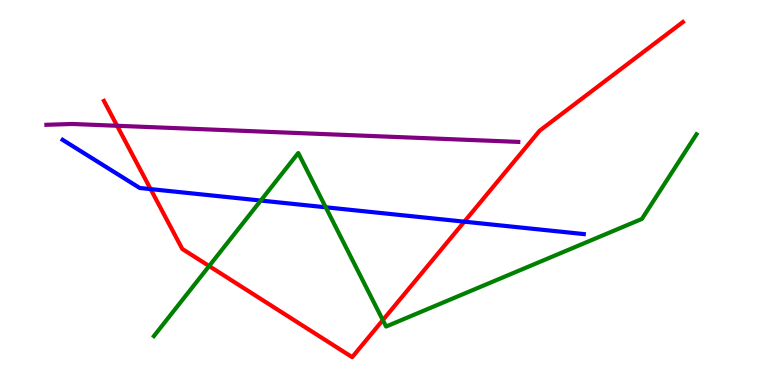[{'lines': ['blue', 'red'], 'intersections': [{'x': 1.94, 'y': 5.09}, {'x': 5.99, 'y': 4.24}]}, {'lines': ['green', 'red'], 'intersections': [{'x': 2.7, 'y': 3.09}, {'x': 4.94, 'y': 1.69}]}, {'lines': ['purple', 'red'], 'intersections': [{'x': 1.51, 'y': 6.73}]}, {'lines': ['blue', 'green'], 'intersections': [{'x': 3.37, 'y': 4.79}, {'x': 4.2, 'y': 4.62}]}, {'lines': ['blue', 'purple'], 'intersections': []}, {'lines': ['green', 'purple'], 'intersections': []}]